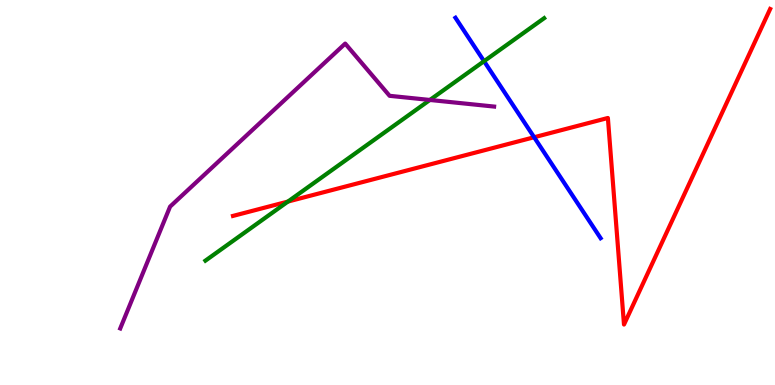[{'lines': ['blue', 'red'], 'intersections': [{'x': 6.89, 'y': 6.44}]}, {'lines': ['green', 'red'], 'intersections': [{'x': 3.72, 'y': 4.76}]}, {'lines': ['purple', 'red'], 'intersections': []}, {'lines': ['blue', 'green'], 'intersections': [{'x': 6.25, 'y': 8.41}]}, {'lines': ['blue', 'purple'], 'intersections': []}, {'lines': ['green', 'purple'], 'intersections': [{'x': 5.55, 'y': 7.4}]}]